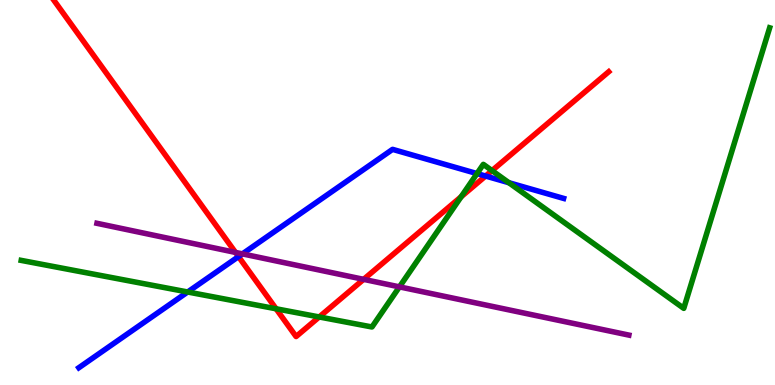[{'lines': ['blue', 'red'], 'intersections': [{'x': 3.08, 'y': 3.33}, {'x': 6.27, 'y': 5.43}]}, {'lines': ['green', 'red'], 'intersections': [{'x': 3.56, 'y': 1.98}, {'x': 4.12, 'y': 1.77}, {'x': 5.95, 'y': 4.89}, {'x': 6.35, 'y': 5.57}]}, {'lines': ['purple', 'red'], 'intersections': [{'x': 3.04, 'y': 3.44}, {'x': 4.69, 'y': 2.74}]}, {'lines': ['blue', 'green'], 'intersections': [{'x': 2.42, 'y': 2.42}, {'x': 6.15, 'y': 5.49}, {'x': 6.57, 'y': 5.25}]}, {'lines': ['blue', 'purple'], 'intersections': [{'x': 3.13, 'y': 3.41}]}, {'lines': ['green', 'purple'], 'intersections': [{'x': 5.15, 'y': 2.55}]}]